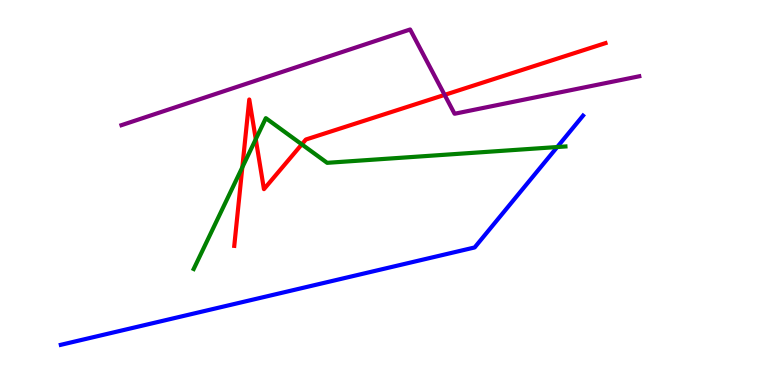[{'lines': ['blue', 'red'], 'intersections': []}, {'lines': ['green', 'red'], 'intersections': [{'x': 3.13, 'y': 5.65}, {'x': 3.3, 'y': 6.38}, {'x': 3.89, 'y': 6.25}]}, {'lines': ['purple', 'red'], 'intersections': [{'x': 5.74, 'y': 7.54}]}, {'lines': ['blue', 'green'], 'intersections': [{'x': 7.19, 'y': 6.18}]}, {'lines': ['blue', 'purple'], 'intersections': []}, {'lines': ['green', 'purple'], 'intersections': []}]